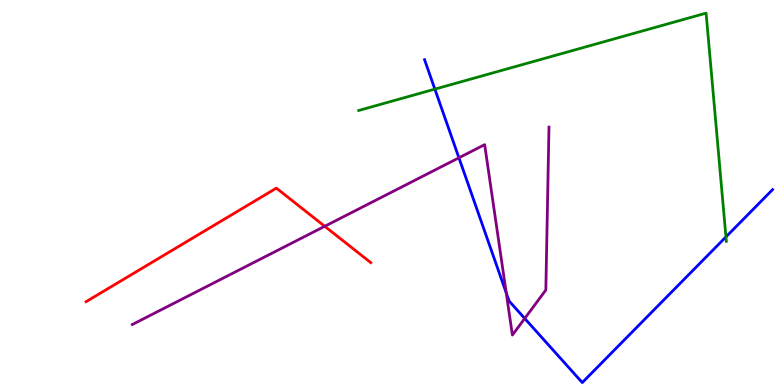[{'lines': ['blue', 'red'], 'intersections': []}, {'lines': ['green', 'red'], 'intersections': []}, {'lines': ['purple', 'red'], 'intersections': [{'x': 4.19, 'y': 4.12}]}, {'lines': ['blue', 'green'], 'intersections': [{'x': 5.61, 'y': 7.68}, {'x': 9.37, 'y': 3.85}]}, {'lines': ['blue', 'purple'], 'intersections': [{'x': 5.92, 'y': 5.9}, {'x': 6.53, 'y': 2.39}, {'x': 6.77, 'y': 1.73}]}, {'lines': ['green', 'purple'], 'intersections': []}]